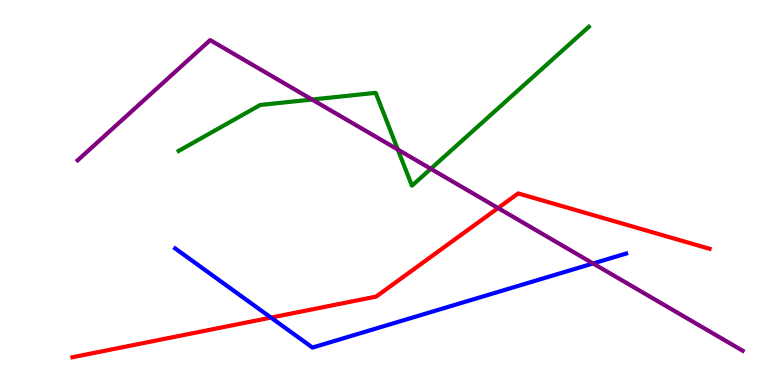[{'lines': ['blue', 'red'], 'intersections': [{'x': 3.5, 'y': 1.75}]}, {'lines': ['green', 'red'], 'intersections': []}, {'lines': ['purple', 'red'], 'intersections': [{'x': 6.43, 'y': 4.6}]}, {'lines': ['blue', 'green'], 'intersections': []}, {'lines': ['blue', 'purple'], 'intersections': [{'x': 7.65, 'y': 3.16}]}, {'lines': ['green', 'purple'], 'intersections': [{'x': 4.03, 'y': 7.41}, {'x': 5.13, 'y': 6.12}, {'x': 5.56, 'y': 5.62}]}]